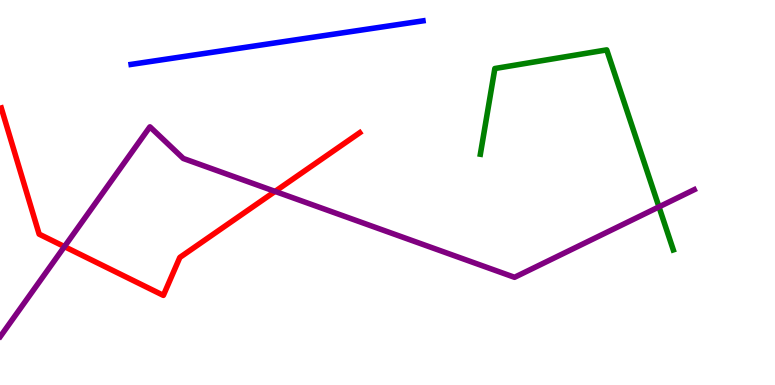[{'lines': ['blue', 'red'], 'intersections': []}, {'lines': ['green', 'red'], 'intersections': []}, {'lines': ['purple', 'red'], 'intersections': [{'x': 0.832, 'y': 3.59}, {'x': 3.55, 'y': 5.03}]}, {'lines': ['blue', 'green'], 'intersections': []}, {'lines': ['blue', 'purple'], 'intersections': []}, {'lines': ['green', 'purple'], 'intersections': [{'x': 8.5, 'y': 4.63}]}]